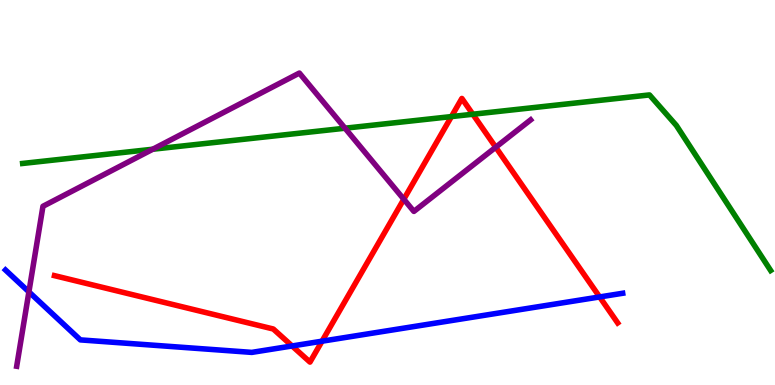[{'lines': ['blue', 'red'], 'intersections': [{'x': 3.77, 'y': 1.01}, {'x': 4.16, 'y': 1.14}, {'x': 7.74, 'y': 2.29}]}, {'lines': ['green', 'red'], 'intersections': [{'x': 5.82, 'y': 6.97}, {'x': 6.1, 'y': 7.03}]}, {'lines': ['purple', 'red'], 'intersections': [{'x': 5.21, 'y': 4.82}, {'x': 6.4, 'y': 6.18}]}, {'lines': ['blue', 'green'], 'intersections': []}, {'lines': ['blue', 'purple'], 'intersections': [{'x': 0.373, 'y': 2.42}]}, {'lines': ['green', 'purple'], 'intersections': [{'x': 1.97, 'y': 6.12}, {'x': 4.45, 'y': 6.67}]}]